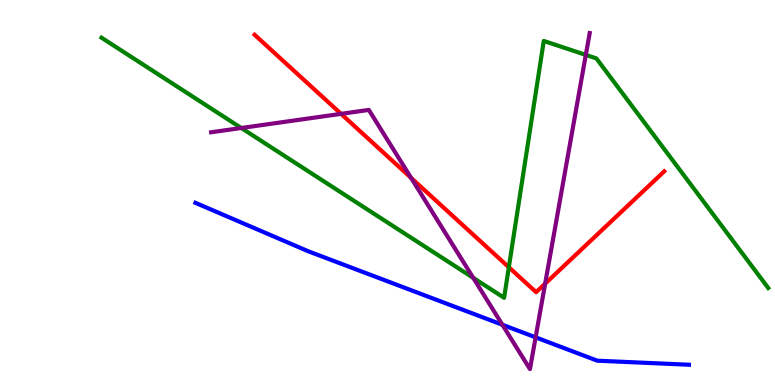[{'lines': ['blue', 'red'], 'intersections': []}, {'lines': ['green', 'red'], 'intersections': [{'x': 6.57, 'y': 3.06}]}, {'lines': ['purple', 'red'], 'intersections': [{'x': 4.4, 'y': 7.04}, {'x': 5.3, 'y': 5.38}, {'x': 7.03, 'y': 2.63}]}, {'lines': ['blue', 'green'], 'intersections': []}, {'lines': ['blue', 'purple'], 'intersections': [{'x': 6.48, 'y': 1.56}, {'x': 6.91, 'y': 1.24}]}, {'lines': ['green', 'purple'], 'intersections': [{'x': 3.11, 'y': 6.68}, {'x': 6.11, 'y': 2.78}, {'x': 7.56, 'y': 8.57}]}]